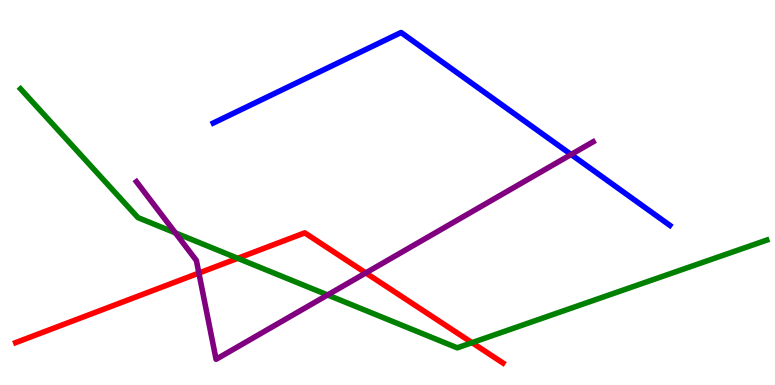[{'lines': ['blue', 'red'], 'intersections': []}, {'lines': ['green', 'red'], 'intersections': [{'x': 3.07, 'y': 3.29}, {'x': 6.09, 'y': 1.1}]}, {'lines': ['purple', 'red'], 'intersections': [{'x': 2.57, 'y': 2.91}, {'x': 4.72, 'y': 2.91}]}, {'lines': ['blue', 'green'], 'intersections': []}, {'lines': ['blue', 'purple'], 'intersections': [{'x': 7.37, 'y': 5.99}]}, {'lines': ['green', 'purple'], 'intersections': [{'x': 2.26, 'y': 3.95}, {'x': 4.23, 'y': 2.34}]}]